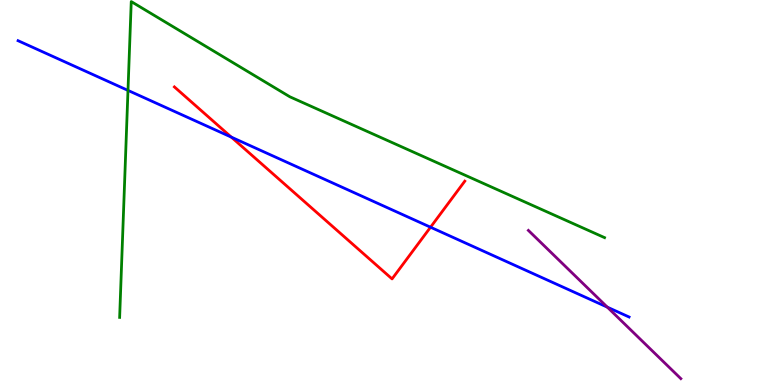[{'lines': ['blue', 'red'], 'intersections': [{'x': 2.98, 'y': 6.44}, {'x': 5.56, 'y': 4.1}]}, {'lines': ['green', 'red'], 'intersections': []}, {'lines': ['purple', 'red'], 'intersections': []}, {'lines': ['blue', 'green'], 'intersections': [{'x': 1.65, 'y': 7.65}]}, {'lines': ['blue', 'purple'], 'intersections': [{'x': 7.84, 'y': 2.02}]}, {'lines': ['green', 'purple'], 'intersections': []}]